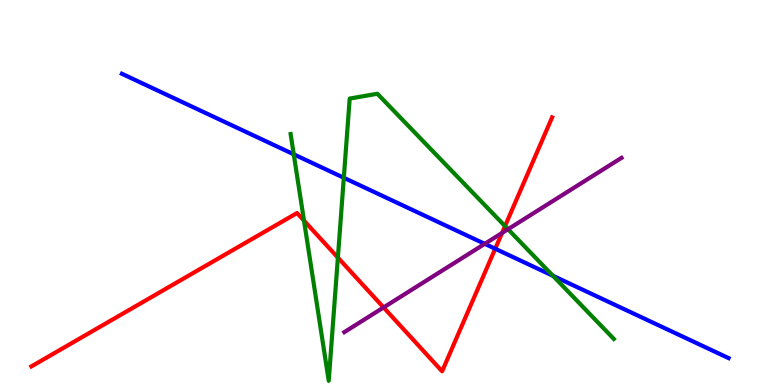[{'lines': ['blue', 'red'], 'intersections': [{'x': 6.39, 'y': 3.54}]}, {'lines': ['green', 'red'], 'intersections': [{'x': 3.92, 'y': 4.27}, {'x': 4.36, 'y': 3.31}, {'x': 6.52, 'y': 4.13}]}, {'lines': ['purple', 'red'], 'intersections': [{'x': 4.95, 'y': 2.01}, {'x': 6.48, 'y': 3.95}]}, {'lines': ['blue', 'green'], 'intersections': [{'x': 3.79, 'y': 5.99}, {'x': 4.44, 'y': 5.38}, {'x': 7.13, 'y': 2.84}]}, {'lines': ['blue', 'purple'], 'intersections': [{'x': 6.26, 'y': 3.67}]}, {'lines': ['green', 'purple'], 'intersections': [{'x': 6.56, 'y': 4.05}]}]